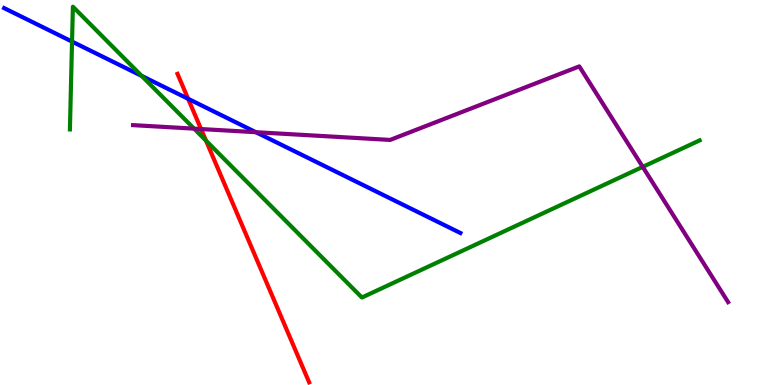[{'lines': ['blue', 'red'], 'intersections': [{'x': 2.43, 'y': 7.43}]}, {'lines': ['green', 'red'], 'intersections': [{'x': 2.66, 'y': 6.35}]}, {'lines': ['purple', 'red'], 'intersections': [{'x': 2.59, 'y': 6.65}]}, {'lines': ['blue', 'green'], 'intersections': [{'x': 0.93, 'y': 8.92}, {'x': 1.83, 'y': 8.03}]}, {'lines': ['blue', 'purple'], 'intersections': [{'x': 3.3, 'y': 6.57}]}, {'lines': ['green', 'purple'], 'intersections': [{'x': 2.5, 'y': 6.66}, {'x': 8.29, 'y': 5.67}]}]